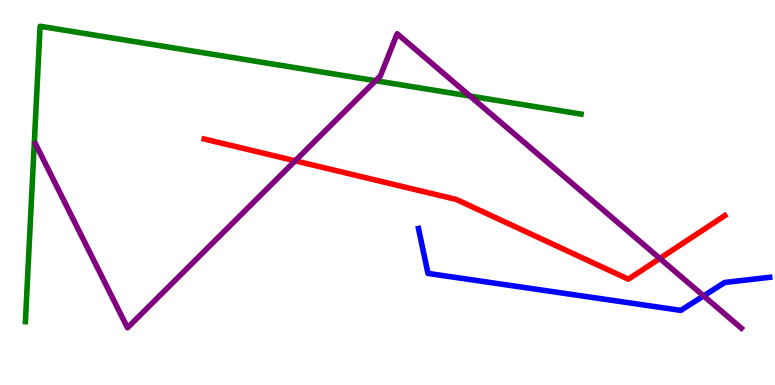[{'lines': ['blue', 'red'], 'intersections': []}, {'lines': ['green', 'red'], 'intersections': []}, {'lines': ['purple', 'red'], 'intersections': [{'x': 3.81, 'y': 5.82}, {'x': 8.51, 'y': 3.29}]}, {'lines': ['blue', 'green'], 'intersections': []}, {'lines': ['blue', 'purple'], 'intersections': [{'x': 9.08, 'y': 2.31}]}, {'lines': ['green', 'purple'], 'intersections': [{'x': 4.85, 'y': 7.9}, {'x': 6.06, 'y': 7.5}]}]